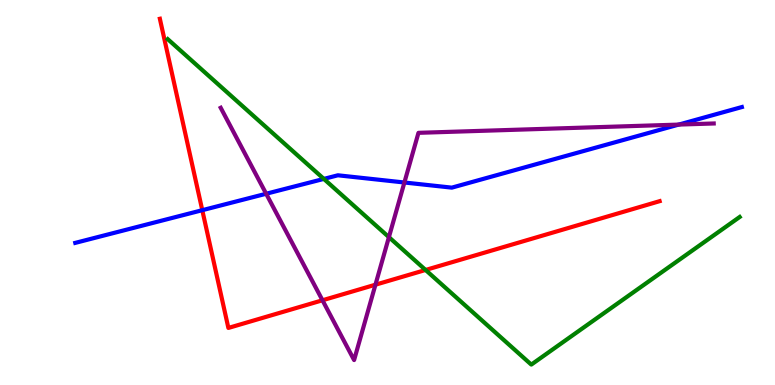[{'lines': ['blue', 'red'], 'intersections': [{'x': 2.61, 'y': 4.54}]}, {'lines': ['green', 'red'], 'intersections': [{'x': 5.49, 'y': 2.99}]}, {'lines': ['purple', 'red'], 'intersections': [{'x': 4.16, 'y': 2.2}, {'x': 4.84, 'y': 2.61}]}, {'lines': ['blue', 'green'], 'intersections': [{'x': 4.18, 'y': 5.35}]}, {'lines': ['blue', 'purple'], 'intersections': [{'x': 3.43, 'y': 4.97}, {'x': 5.22, 'y': 5.26}, {'x': 8.76, 'y': 6.76}]}, {'lines': ['green', 'purple'], 'intersections': [{'x': 5.02, 'y': 3.84}]}]